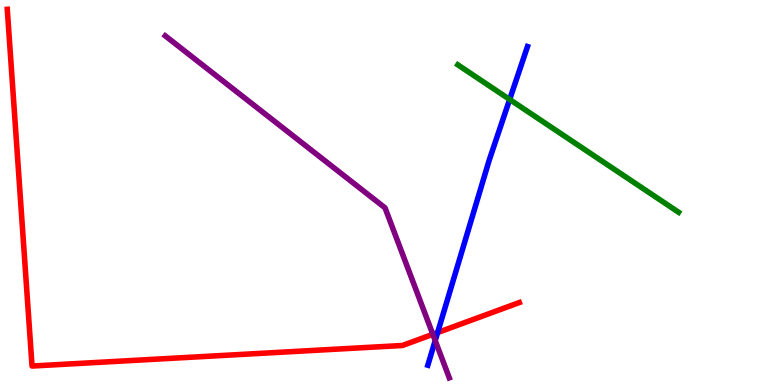[{'lines': ['blue', 'red'], 'intersections': [{'x': 5.65, 'y': 1.36}]}, {'lines': ['green', 'red'], 'intersections': []}, {'lines': ['purple', 'red'], 'intersections': [{'x': 5.59, 'y': 1.32}]}, {'lines': ['blue', 'green'], 'intersections': [{'x': 6.58, 'y': 7.42}]}, {'lines': ['blue', 'purple'], 'intersections': [{'x': 5.62, 'y': 1.15}]}, {'lines': ['green', 'purple'], 'intersections': []}]